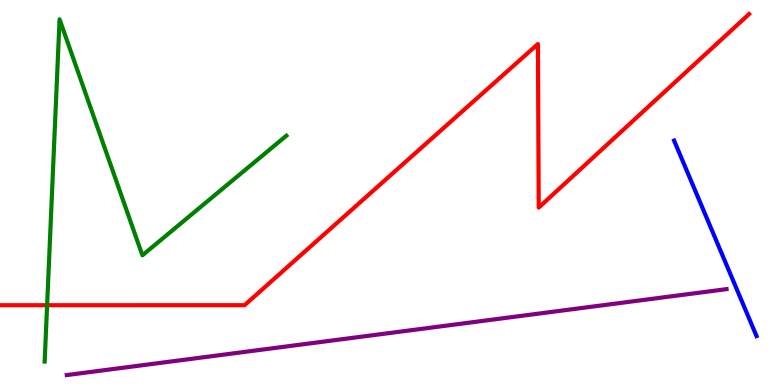[{'lines': ['blue', 'red'], 'intersections': []}, {'lines': ['green', 'red'], 'intersections': [{'x': 0.608, 'y': 2.07}]}, {'lines': ['purple', 'red'], 'intersections': []}, {'lines': ['blue', 'green'], 'intersections': []}, {'lines': ['blue', 'purple'], 'intersections': []}, {'lines': ['green', 'purple'], 'intersections': []}]